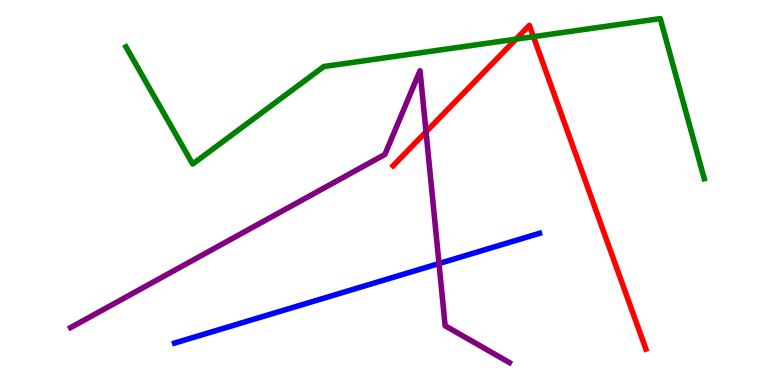[{'lines': ['blue', 'red'], 'intersections': []}, {'lines': ['green', 'red'], 'intersections': [{'x': 6.66, 'y': 8.98}, {'x': 6.88, 'y': 9.05}]}, {'lines': ['purple', 'red'], 'intersections': [{'x': 5.5, 'y': 6.58}]}, {'lines': ['blue', 'green'], 'intersections': []}, {'lines': ['blue', 'purple'], 'intersections': [{'x': 5.66, 'y': 3.15}]}, {'lines': ['green', 'purple'], 'intersections': []}]